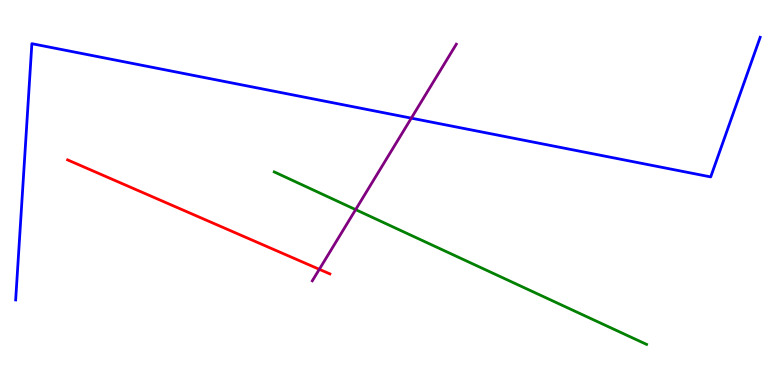[{'lines': ['blue', 'red'], 'intersections': []}, {'lines': ['green', 'red'], 'intersections': []}, {'lines': ['purple', 'red'], 'intersections': [{'x': 4.12, 'y': 3.01}]}, {'lines': ['blue', 'green'], 'intersections': []}, {'lines': ['blue', 'purple'], 'intersections': [{'x': 5.31, 'y': 6.93}]}, {'lines': ['green', 'purple'], 'intersections': [{'x': 4.59, 'y': 4.56}]}]